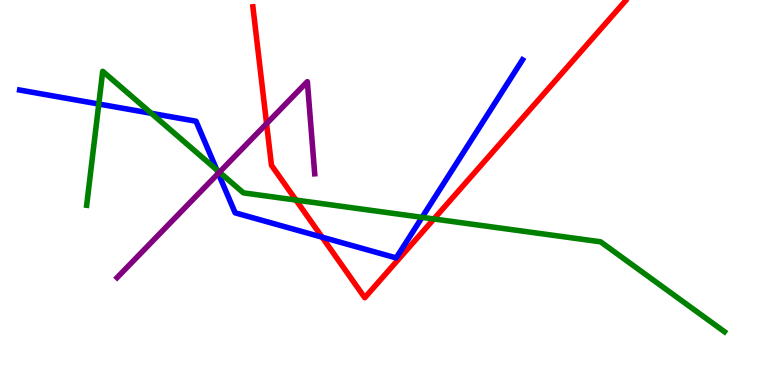[{'lines': ['blue', 'red'], 'intersections': [{'x': 4.16, 'y': 3.84}]}, {'lines': ['green', 'red'], 'intersections': [{'x': 3.82, 'y': 4.8}, {'x': 5.6, 'y': 4.31}]}, {'lines': ['purple', 'red'], 'intersections': [{'x': 3.44, 'y': 6.79}]}, {'lines': ['blue', 'green'], 'intersections': [{'x': 1.27, 'y': 7.3}, {'x': 1.95, 'y': 7.06}, {'x': 2.8, 'y': 5.59}, {'x': 5.45, 'y': 4.35}]}, {'lines': ['blue', 'purple'], 'intersections': [{'x': 2.82, 'y': 5.5}]}, {'lines': ['green', 'purple'], 'intersections': [{'x': 2.83, 'y': 5.53}]}]